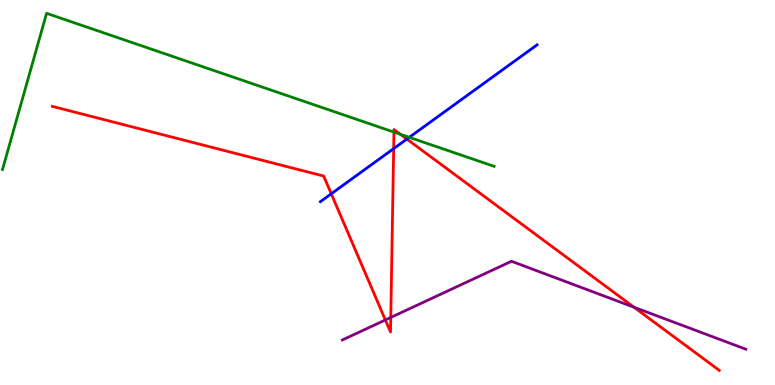[{'lines': ['blue', 'red'], 'intersections': [{'x': 4.27, 'y': 4.97}, {'x': 5.08, 'y': 6.14}, {'x': 5.25, 'y': 6.39}]}, {'lines': ['green', 'red'], 'intersections': [{'x': 5.08, 'y': 6.57}, {'x': 5.17, 'y': 6.51}]}, {'lines': ['purple', 'red'], 'intersections': [{'x': 4.97, 'y': 1.69}, {'x': 5.04, 'y': 1.75}, {'x': 8.18, 'y': 2.02}]}, {'lines': ['blue', 'green'], 'intersections': [{'x': 5.28, 'y': 6.43}]}, {'lines': ['blue', 'purple'], 'intersections': []}, {'lines': ['green', 'purple'], 'intersections': []}]